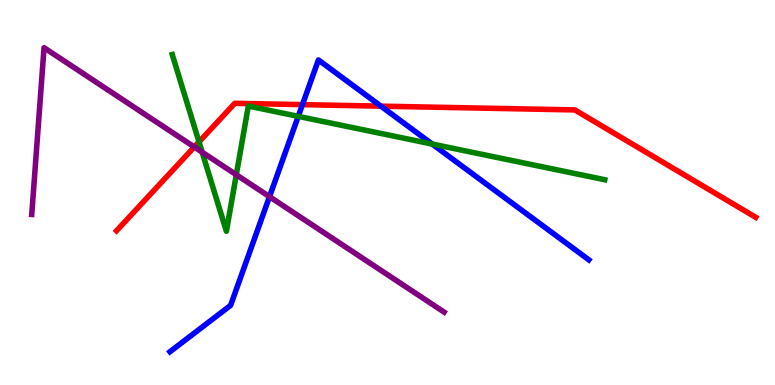[{'lines': ['blue', 'red'], 'intersections': [{'x': 3.9, 'y': 7.28}, {'x': 4.92, 'y': 7.24}]}, {'lines': ['green', 'red'], 'intersections': [{'x': 2.57, 'y': 6.31}]}, {'lines': ['purple', 'red'], 'intersections': [{'x': 2.51, 'y': 6.18}]}, {'lines': ['blue', 'green'], 'intersections': [{'x': 3.85, 'y': 6.98}, {'x': 5.58, 'y': 6.26}]}, {'lines': ['blue', 'purple'], 'intersections': [{'x': 3.48, 'y': 4.89}]}, {'lines': ['green', 'purple'], 'intersections': [{'x': 2.61, 'y': 6.05}, {'x': 3.05, 'y': 5.46}]}]